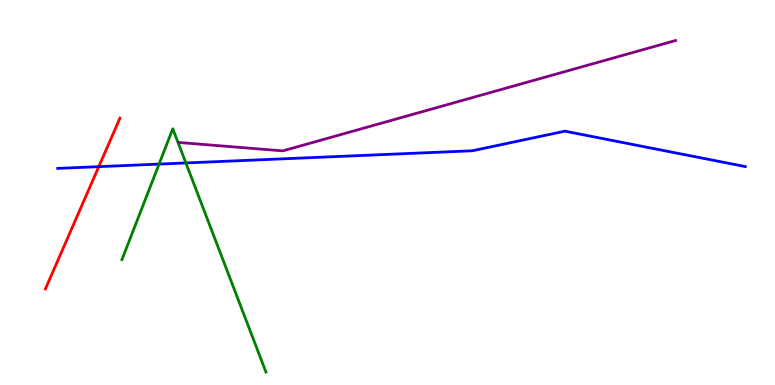[{'lines': ['blue', 'red'], 'intersections': [{'x': 1.27, 'y': 5.67}]}, {'lines': ['green', 'red'], 'intersections': []}, {'lines': ['purple', 'red'], 'intersections': []}, {'lines': ['blue', 'green'], 'intersections': [{'x': 2.05, 'y': 5.74}, {'x': 2.4, 'y': 5.77}]}, {'lines': ['blue', 'purple'], 'intersections': []}, {'lines': ['green', 'purple'], 'intersections': []}]